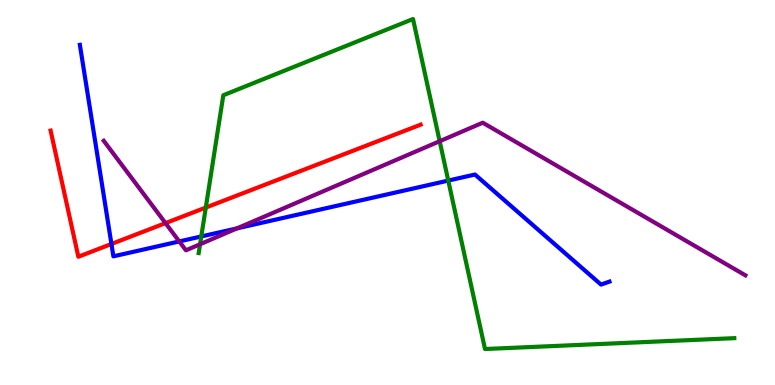[{'lines': ['blue', 'red'], 'intersections': [{'x': 1.44, 'y': 3.66}]}, {'lines': ['green', 'red'], 'intersections': [{'x': 2.66, 'y': 4.61}]}, {'lines': ['purple', 'red'], 'intersections': [{'x': 2.14, 'y': 4.2}]}, {'lines': ['blue', 'green'], 'intersections': [{'x': 2.6, 'y': 3.86}, {'x': 5.78, 'y': 5.31}]}, {'lines': ['blue', 'purple'], 'intersections': [{'x': 2.31, 'y': 3.73}, {'x': 3.06, 'y': 4.07}]}, {'lines': ['green', 'purple'], 'intersections': [{'x': 2.58, 'y': 3.66}, {'x': 5.67, 'y': 6.33}]}]